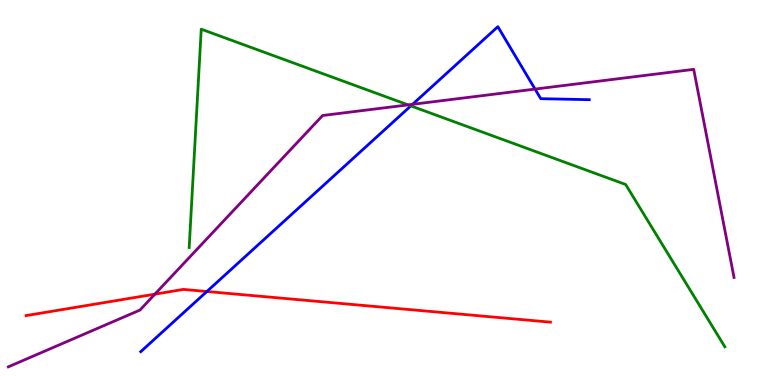[{'lines': ['blue', 'red'], 'intersections': [{'x': 2.67, 'y': 2.43}]}, {'lines': ['green', 'red'], 'intersections': []}, {'lines': ['purple', 'red'], 'intersections': [{'x': 2.0, 'y': 2.36}]}, {'lines': ['blue', 'green'], 'intersections': [{'x': 5.3, 'y': 7.25}]}, {'lines': ['blue', 'purple'], 'intersections': [{'x': 5.32, 'y': 7.29}, {'x': 6.9, 'y': 7.69}]}, {'lines': ['green', 'purple'], 'intersections': [{'x': 5.27, 'y': 7.28}]}]